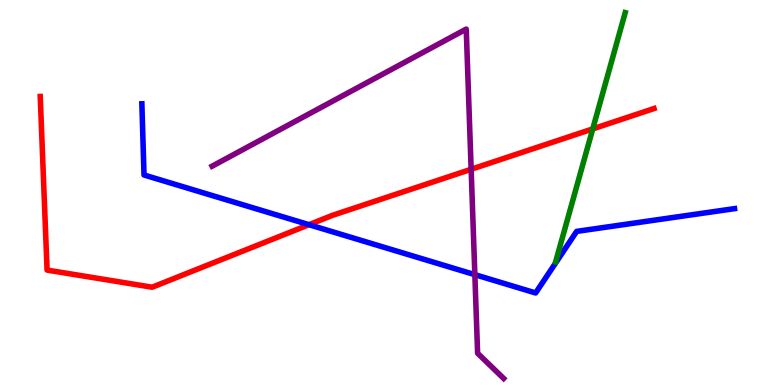[{'lines': ['blue', 'red'], 'intersections': [{'x': 3.99, 'y': 4.16}]}, {'lines': ['green', 'red'], 'intersections': [{'x': 7.65, 'y': 6.65}]}, {'lines': ['purple', 'red'], 'intersections': [{'x': 6.08, 'y': 5.6}]}, {'lines': ['blue', 'green'], 'intersections': []}, {'lines': ['blue', 'purple'], 'intersections': [{'x': 6.13, 'y': 2.87}]}, {'lines': ['green', 'purple'], 'intersections': []}]